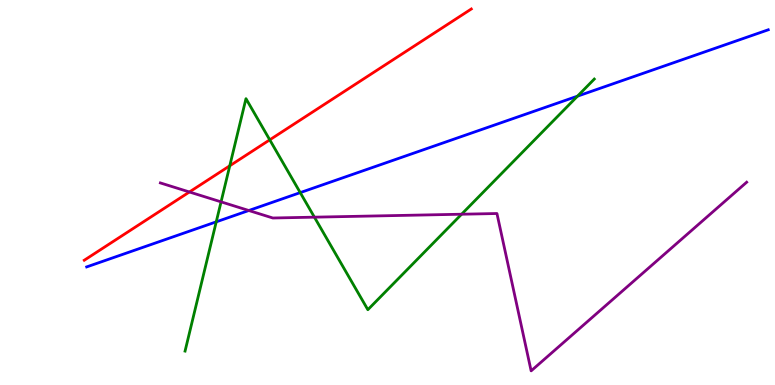[{'lines': ['blue', 'red'], 'intersections': []}, {'lines': ['green', 'red'], 'intersections': [{'x': 2.96, 'y': 5.69}, {'x': 3.48, 'y': 6.37}]}, {'lines': ['purple', 'red'], 'intersections': [{'x': 2.44, 'y': 5.01}]}, {'lines': ['blue', 'green'], 'intersections': [{'x': 2.79, 'y': 4.24}, {'x': 3.87, 'y': 5.0}, {'x': 7.45, 'y': 7.5}]}, {'lines': ['blue', 'purple'], 'intersections': [{'x': 3.21, 'y': 4.53}]}, {'lines': ['green', 'purple'], 'intersections': [{'x': 2.85, 'y': 4.76}, {'x': 4.06, 'y': 4.36}, {'x': 5.96, 'y': 4.44}]}]